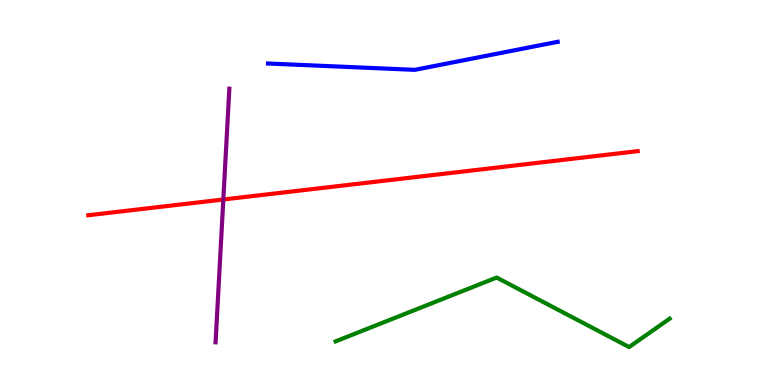[{'lines': ['blue', 'red'], 'intersections': []}, {'lines': ['green', 'red'], 'intersections': []}, {'lines': ['purple', 'red'], 'intersections': [{'x': 2.88, 'y': 4.82}]}, {'lines': ['blue', 'green'], 'intersections': []}, {'lines': ['blue', 'purple'], 'intersections': []}, {'lines': ['green', 'purple'], 'intersections': []}]